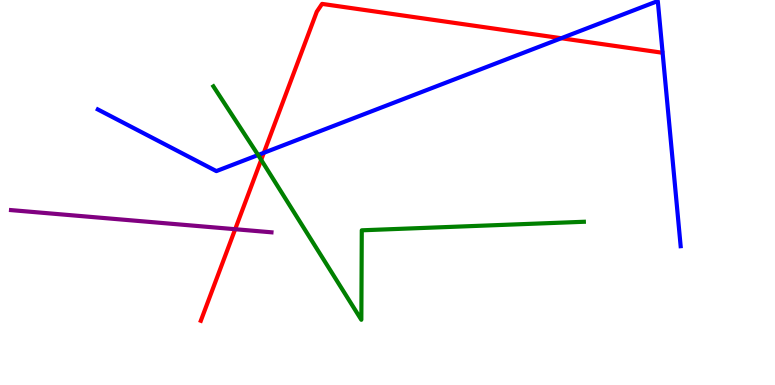[{'lines': ['blue', 'red'], 'intersections': [{'x': 3.4, 'y': 6.03}, {'x': 7.24, 'y': 9.01}]}, {'lines': ['green', 'red'], 'intersections': [{'x': 3.37, 'y': 5.85}]}, {'lines': ['purple', 'red'], 'intersections': [{'x': 3.03, 'y': 4.05}]}, {'lines': ['blue', 'green'], 'intersections': [{'x': 3.33, 'y': 5.97}]}, {'lines': ['blue', 'purple'], 'intersections': []}, {'lines': ['green', 'purple'], 'intersections': []}]